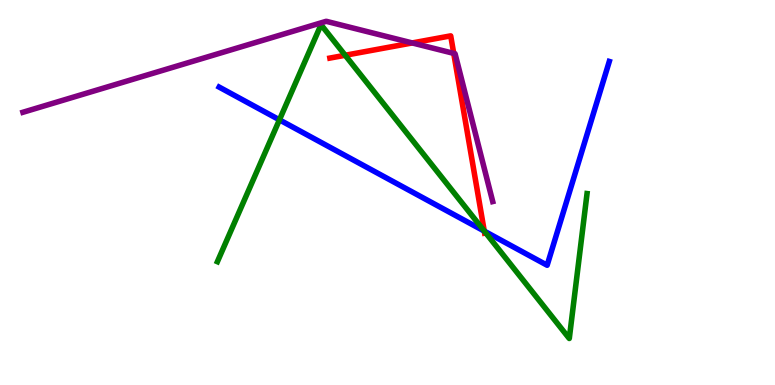[{'lines': ['blue', 'red'], 'intersections': [{'x': 6.25, 'y': 4.0}]}, {'lines': ['green', 'red'], 'intersections': [{'x': 4.45, 'y': 8.56}, {'x': 6.25, 'y': 4.0}]}, {'lines': ['purple', 'red'], 'intersections': [{'x': 5.32, 'y': 8.88}, {'x': 5.85, 'y': 8.61}]}, {'lines': ['blue', 'green'], 'intersections': [{'x': 3.61, 'y': 6.89}, {'x': 6.25, 'y': 4.0}]}, {'lines': ['blue', 'purple'], 'intersections': []}, {'lines': ['green', 'purple'], 'intersections': []}]